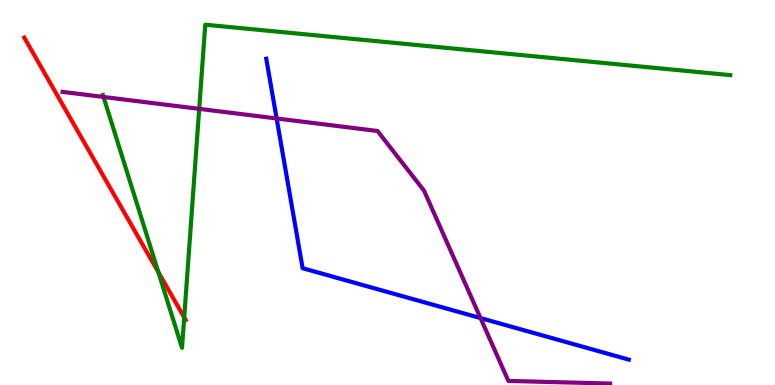[{'lines': ['blue', 'red'], 'intersections': []}, {'lines': ['green', 'red'], 'intersections': [{'x': 2.04, 'y': 2.93}, {'x': 2.38, 'y': 1.76}]}, {'lines': ['purple', 'red'], 'intersections': []}, {'lines': ['blue', 'green'], 'intersections': []}, {'lines': ['blue', 'purple'], 'intersections': [{'x': 3.57, 'y': 6.92}, {'x': 6.2, 'y': 1.74}]}, {'lines': ['green', 'purple'], 'intersections': [{'x': 1.34, 'y': 7.48}, {'x': 2.57, 'y': 7.17}]}]